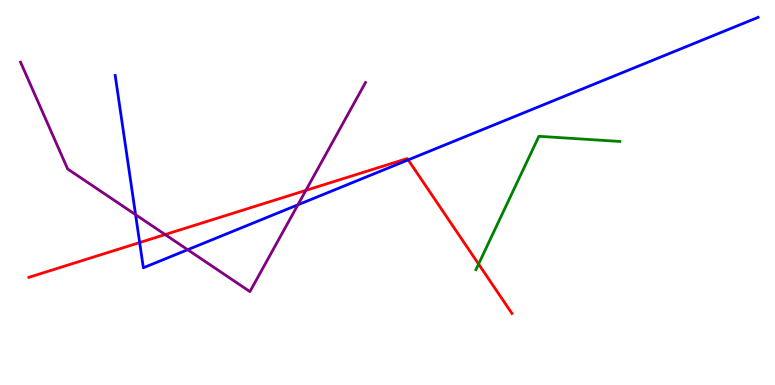[{'lines': ['blue', 'red'], 'intersections': [{'x': 1.8, 'y': 3.7}, {'x': 5.27, 'y': 5.85}]}, {'lines': ['green', 'red'], 'intersections': [{'x': 6.18, 'y': 3.14}]}, {'lines': ['purple', 'red'], 'intersections': [{'x': 2.13, 'y': 3.91}, {'x': 3.95, 'y': 5.06}]}, {'lines': ['blue', 'green'], 'intersections': []}, {'lines': ['blue', 'purple'], 'intersections': [{'x': 1.75, 'y': 4.42}, {'x': 2.42, 'y': 3.51}, {'x': 3.84, 'y': 4.68}]}, {'lines': ['green', 'purple'], 'intersections': []}]